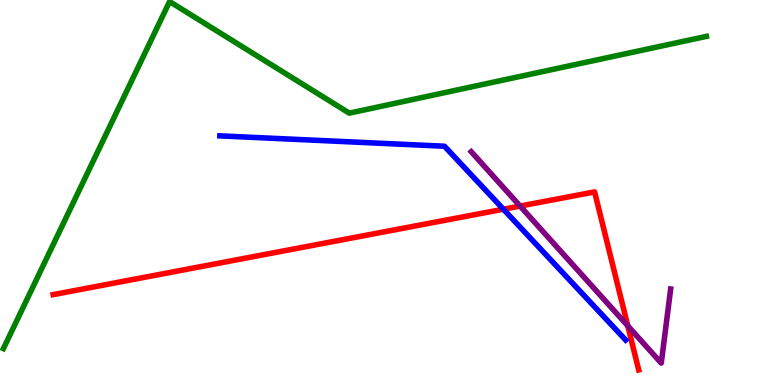[{'lines': ['blue', 'red'], 'intersections': [{'x': 6.5, 'y': 4.57}]}, {'lines': ['green', 'red'], 'intersections': []}, {'lines': ['purple', 'red'], 'intersections': [{'x': 6.71, 'y': 4.65}, {'x': 8.1, 'y': 1.54}]}, {'lines': ['blue', 'green'], 'intersections': []}, {'lines': ['blue', 'purple'], 'intersections': []}, {'lines': ['green', 'purple'], 'intersections': []}]